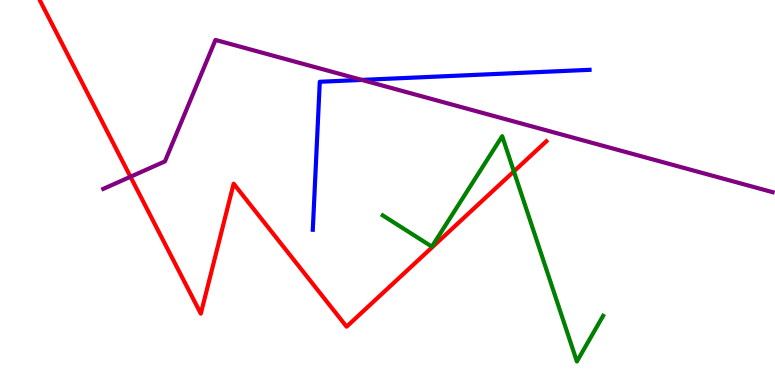[{'lines': ['blue', 'red'], 'intersections': []}, {'lines': ['green', 'red'], 'intersections': [{'x': 6.63, 'y': 5.55}]}, {'lines': ['purple', 'red'], 'intersections': [{'x': 1.68, 'y': 5.41}]}, {'lines': ['blue', 'green'], 'intersections': []}, {'lines': ['blue', 'purple'], 'intersections': [{'x': 4.67, 'y': 7.92}]}, {'lines': ['green', 'purple'], 'intersections': []}]